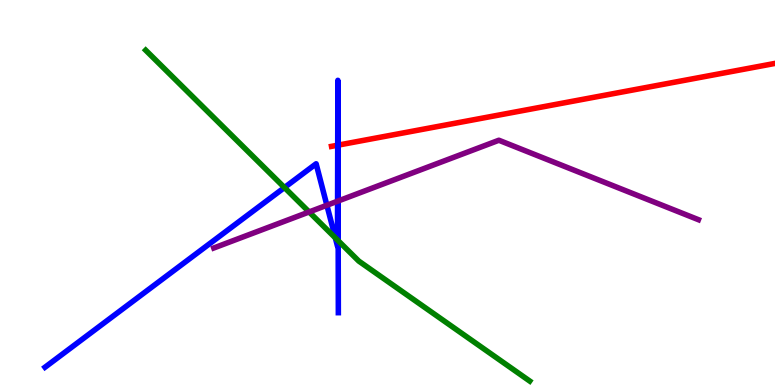[{'lines': ['blue', 'red'], 'intersections': [{'x': 4.36, 'y': 6.23}, {'x': 4.36, 'y': 6.23}]}, {'lines': ['green', 'red'], 'intersections': []}, {'lines': ['purple', 'red'], 'intersections': []}, {'lines': ['blue', 'green'], 'intersections': [{'x': 3.67, 'y': 5.13}, {'x': 4.33, 'y': 3.82}, {'x': 4.35, 'y': 3.77}, {'x': 4.36, 'y': 3.75}]}, {'lines': ['blue', 'purple'], 'intersections': [{'x': 4.22, 'y': 4.67}, {'x': 4.36, 'y': 4.77}, {'x': 4.36, 'y': 4.78}]}, {'lines': ['green', 'purple'], 'intersections': [{'x': 3.99, 'y': 4.49}]}]